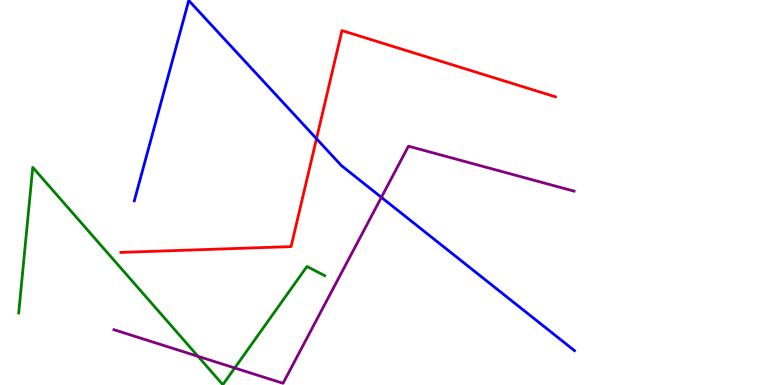[{'lines': ['blue', 'red'], 'intersections': [{'x': 4.08, 'y': 6.4}]}, {'lines': ['green', 'red'], 'intersections': []}, {'lines': ['purple', 'red'], 'intersections': []}, {'lines': ['blue', 'green'], 'intersections': []}, {'lines': ['blue', 'purple'], 'intersections': [{'x': 4.92, 'y': 4.87}]}, {'lines': ['green', 'purple'], 'intersections': [{'x': 2.56, 'y': 0.745}, {'x': 3.03, 'y': 0.442}]}]